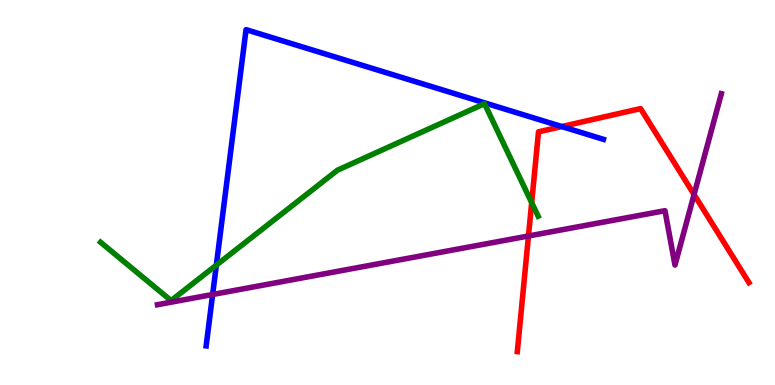[{'lines': ['blue', 'red'], 'intersections': [{'x': 7.25, 'y': 6.71}]}, {'lines': ['green', 'red'], 'intersections': [{'x': 6.86, 'y': 4.74}]}, {'lines': ['purple', 'red'], 'intersections': [{'x': 6.82, 'y': 3.87}, {'x': 8.96, 'y': 4.95}]}, {'lines': ['blue', 'green'], 'intersections': [{'x': 2.79, 'y': 3.11}]}, {'lines': ['blue', 'purple'], 'intersections': [{'x': 2.74, 'y': 2.35}]}, {'lines': ['green', 'purple'], 'intersections': []}]